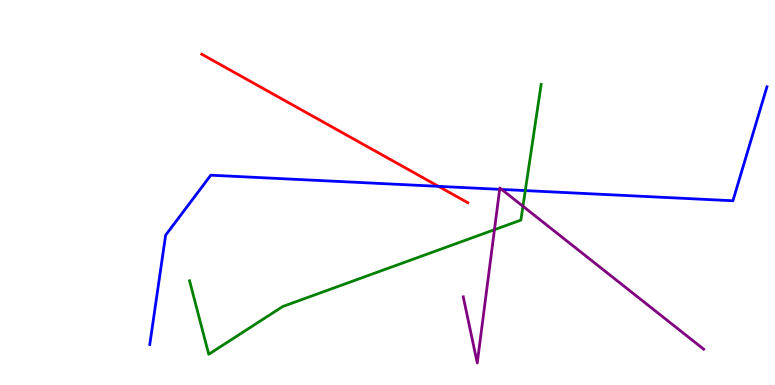[{'lines': ['blue', 'red'], 'intersections': [{'x': 5.66, 'y': 5.16}]}, {'lines': ['green', 'red'], 'intersections': []}, {'lines': ['purple', 'red'], 'intersections': []}, {'lines': ['blue', 'green'], 'intersections': [{'x': 6.78, 'y': 5.05}]}, {'lines': ['blue', 'purple'], 'intersections': [{'x': 6.45, 'y': 5.08}, {'x': 6.47, 'y': 5.08}]}, {'lines': ['green', 'purple'], 'intersections': [{'x': 6.38, 'y': 4.03}, {'x': 6.75, 'y': 4.64}]}]